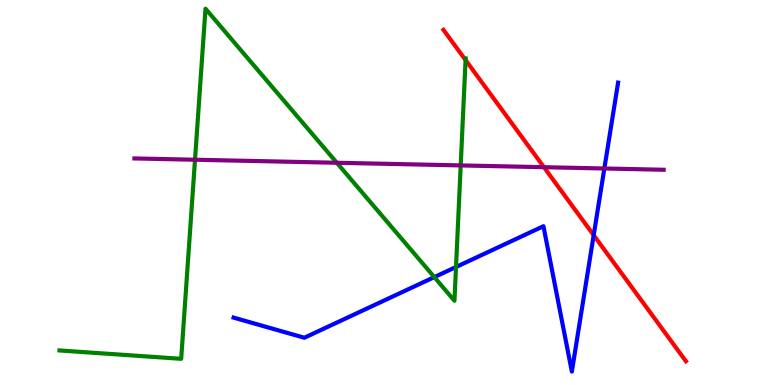[{'lines': ['blue', 'red'], 'intersections': [{'x': 7.66, 'y': 3.89}]}, {'lines': ['green', 'red'], 'intersections': [{'x': 6.01, 'y': 8.44}]}, {'lines': ['purple', 'red'], 'intersections': [{'x': 7.02, 'y': 5.66}]}, {'lines': ['blue', 'green'], 'intersections': [{'x': 5.6, 'y': 2.8}, {'x': 5.88, 'y': 3.07}]}, {'lines': ['blue', 'purple'], 'intersections': [{'x': 7.8, 'y': 5.62}]}, {'lines': ['green', 'purple'], 'intersections': [{'x': 2.52, 'y': 5.85}, {'x': 4.35, 'y': 5.77}, {'x': 5.94, 'y': 5.7}]}]